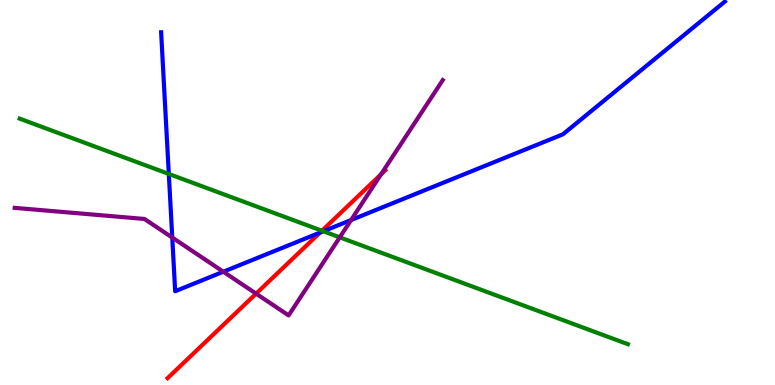[{'lines': ['blue', 'red'], 'intersections': [{'x': 4.13, 'y': 3.96}]}, {'lines': ['green', 'red'], 'intersections': [{'x': 4.15, 'y': 4.01}]}, {'lines': ['purple', 'red'], 'intersections': [{'x': 3.3, 'y': 2.37}, {'x': 4.92, 'y': 5.47}]}, {'lines': ['blue', 'green'], 'intersections': [{'x': 2.18, 'y': 5.48}, {'x': 4.17, 'y': 3.99}]}, {'lines': ['blue', 'purple'], 'intersections': [{'x': 2.22, 'y': 3.83}, {'x': 2.88, 'y': 2.94}, {'x': 4.53, 'y': 4.29}]}, {'lines': ['green', 'purple'], 'intersections': [{'x': 4.38, 'y': 3.84}]}]